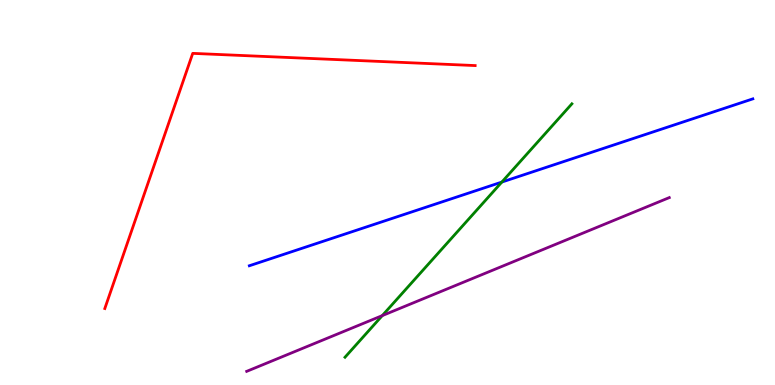[{'lines': ['blue', 'red'], 'intersections': []}, {'lines': ['green', 'red'], 'intersections': []}, {'lines': ['purple', 'red'], 'intersections': []}, {'lines': ['blue', 'green'], 'intersections': [{'x': 6.48, 'y': 5.27}]}, {'lines': ['blue', 'purple'], 'intersections': []}, {'lines': ['green', 'purple'], 'intersections': [{'x': 4.93, 'y': 1.8}]}]